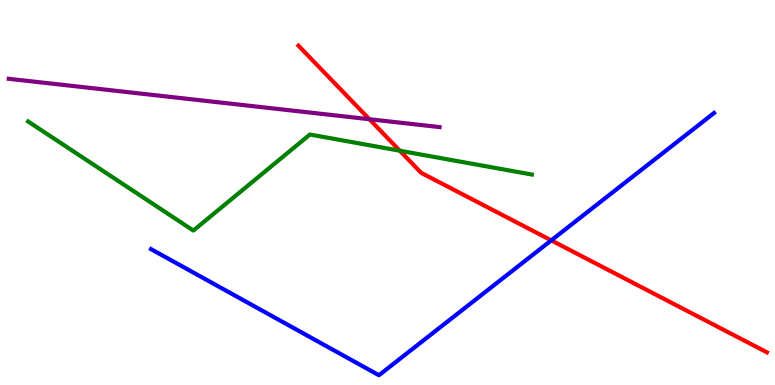[{'lines': ['blue', 'red'], 'intersections': [{'x': 7.11, 'y': 3.76}]}, {'lines': ['green', 'red'], 'intersections': [{'x': 5.16, 'y': 6.08}]}, {'lines': ['purple', 'red'], 'intersections': [{'x': 4.77, 'y': 6.9}]}, {'lines': ['blue', 'green'], 'intersections': []}, {'lines': ['blue', 'purple'], 'intersections': []}, {'lines': ['green', 'purple'], 'intersections': []}]